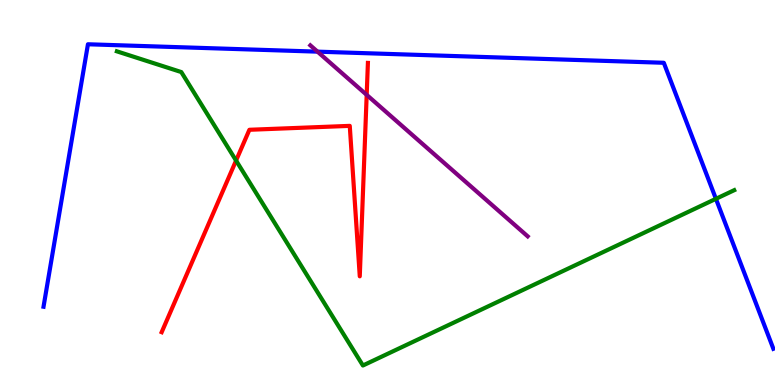[{'lines': ['blue', 'red'], 'intersections': []}, {'lines': ['green', 'red'], 'intersections': [{'x': 3.05, 'y': 5.83}]}, {'lines': ['purple', 'red'], 'intersections': [{'x': 4.73, 'y': 7.54}]}, {'lines': ['blue', 'green'], 'intersections': [{'x': 9.24, 'y': 4.84}]}, {'lines': ['blue', 'purple'], 'intersections': [{'x': 4.1, 'y': 8.66}]}, {'lines': ['green', 'purple'], 'intersections': []}]